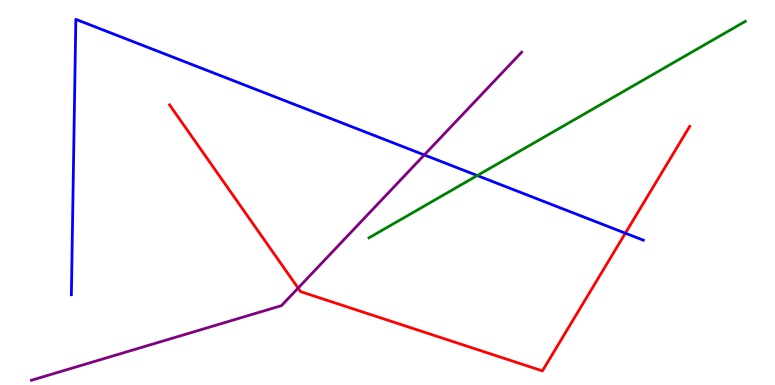[{'lines': ['blue', 'red'], 'intersections': [{'x': 8.07, 'y': 3.94}]}, {'lines': ['green', 'red'], 'intersections': []}, {'lines': ['purple', 'red'], 'intersections': [{'x': 3.85, 'y': 2.52}]}, {'lines': ['blue', 'green'], 'intersections': [{'x': 6.16, 'y': 5.44}]}, {'lines': ['blue', 'purple'], 'intersections': [{'x': 5.47, 'y': 5.98}]}, {'lines': ['green', 'purple'], 'intersections': []}]